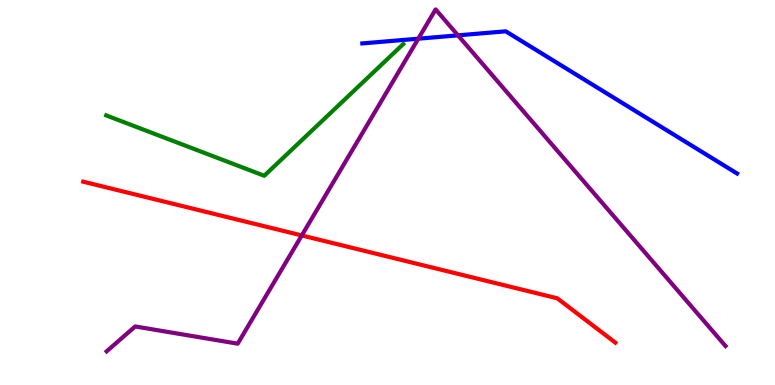[{'lines': ['blue', 'red'], 'intersections': []}, {'lines': ['green', 'red'], 'intersections': []}, {'lines': ['purple', 'red'], 'intersections': [{'x': 3.89, 'y': 3.88}]}, {'lines': ['blue', 'green'], 'intersections': []}, {'lines': ['blue', 'purple'], 'intersections': [{'x': 5.4, 'y': 8.99}, {'x': 5.91, 'y': 9.08}]}, {'lines': ['green', 'purple'], 'intersections': []}]